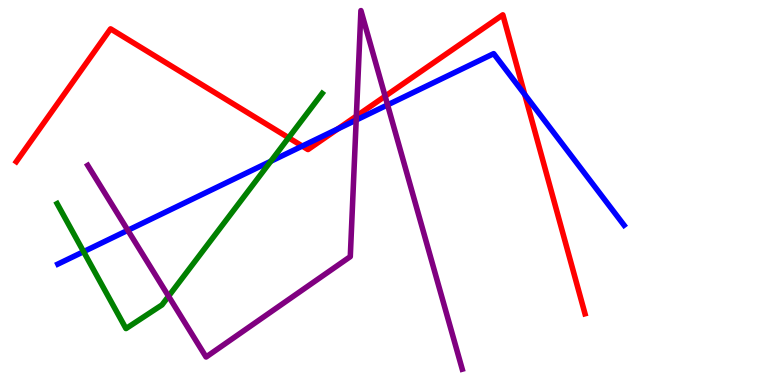[{'lines': ['blue', 'red'], 'intersections': [{'x': 3.9, 'y': 6.21}, {'x': 4.36, 'y': 6.65}, {'x': 6.77, 'y': 7.55}]}, {'lines': ['green', 'red'], 'intersections': [{'x': 3.72, 'y': 6.42}]}, {'lines': ['purple', 'red'], 'intersections': [{'x': 4.6, 'y': 6.98}, {'x': 4.97, 'y': 7.5}]}, {'lines': ['blue', 'green'], 'intersections': [{'x': 1.08, 'y': 3.46}, {'x': 3.49, 'y': 5.81}]}, {'lines': ['blue', 'purple'], 'intersections': [{'x': 1.65, 'y': 4.02}, {'x': 4.6, 'y': 6.88}, {'x': 5.0, 'y': 7.28}]}, {'lines': ['green', 'purple'], 'intersections': [{'x': 2.17, 'y': 2.31}]}]